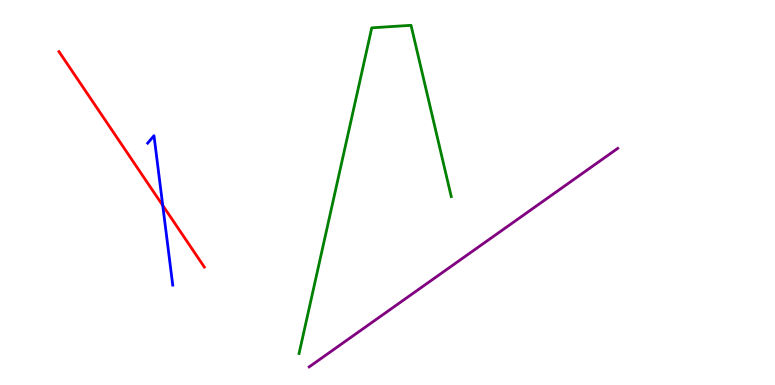[{'lines': ['blue', 'red'], 'intersections': [{'x': 2.1, 'y': 4.66}]}, {'lines': ['green', 'red'], 'intersections': []}, {'lines': ['purple', 'red'], 'intersections': []}, {'lines': ['blue', 'green'], 'intersections': []}, {'lines': ['blue', 'purple'], 'intersections': []}, {'lines': ['green', 'purple'], 'intersections': []}]